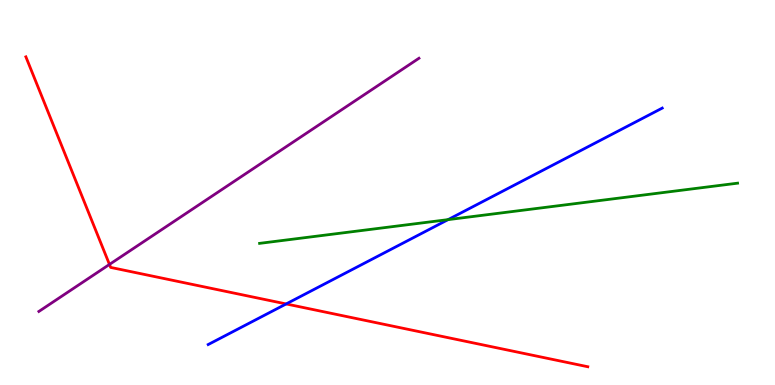[{'lines': ['blue', 'red'], 'intersections': [{'x': 3.69, 'y': 2.11}]}, {'lines': ['green', 'red'], 'intersections': []}, {'lines': ['purple', 'red'], 'intersections': [{'x': 1.41, 'y': 3.13}]}, {'lines': ['blue', 'green'], 'intersections': [{'x': 5.78, 'y': 4.3}]}, {'lines': ['blue', 'purple'], 'intersections': []}, {'lines': ['green', 'purple'], 'intersections': []}]